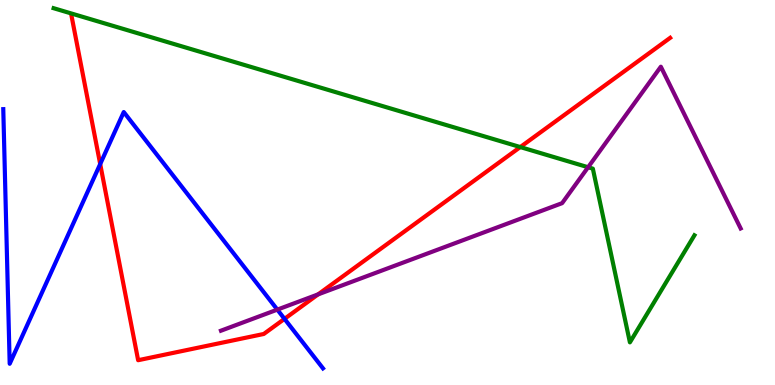[{'lines': ['blue', 'red'], 'intersections': [{'x': 1.29, 'y': 5.74}, {'x': 3.67, 'y': 1.72}]}, {'lines': ['green', 'red'], 'intersections': [{'x': 6.71, 'y': 6.18}]}, {'lines': ['purple', 'red'], 'intersections': [{'x': 4.1, 'y': 2.35}]}, {'lines': ['blue', 'green'], 'intersections': []}, {'lines': ['blue', 'purple'], 'intersections': [{'x': 3.58, 'y': 1.96}]}, {'lines': ['green', 'purple'], 'intersections': [{'x': 7.59, 'y': 5.66}]}]